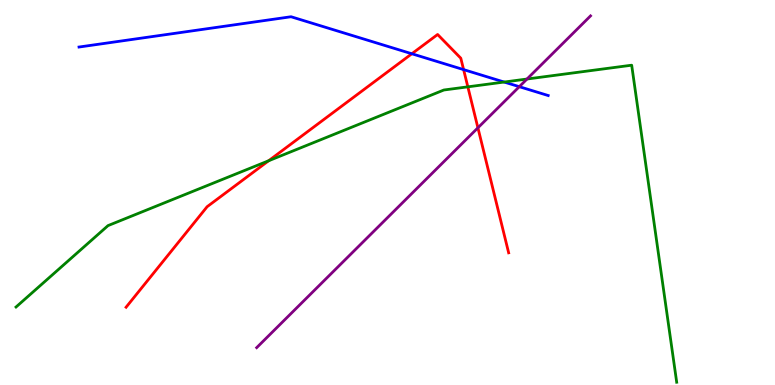[{'lines': ['blue', 'red'], 'intersections': [{'x': 5.31, 'y': 8.6}, {'x': 5.98, 'y': 8.19}]}, {'lines': ['green', 'red'], 'intersections': [{'x': 3.47, 'y': 5.82}, {'x': 6.04, 'y': 7.74}]}, {'lines': ['purple', 'red'], 'intersections': [{'x': 6.17, 'y': 6.68}]}, {'lines': ['blue', 'green'], 'intersections': [{'x': 6.51, 'y': 7.87}]}, {'lines': ['blue', 'purple'], 'intersections': [{'x': 6.7, 'y': 7.75}]}, {'lines': ['green', 'purple'], 'intersections': [{'x': 6.8, 'y': 7.95}]}]